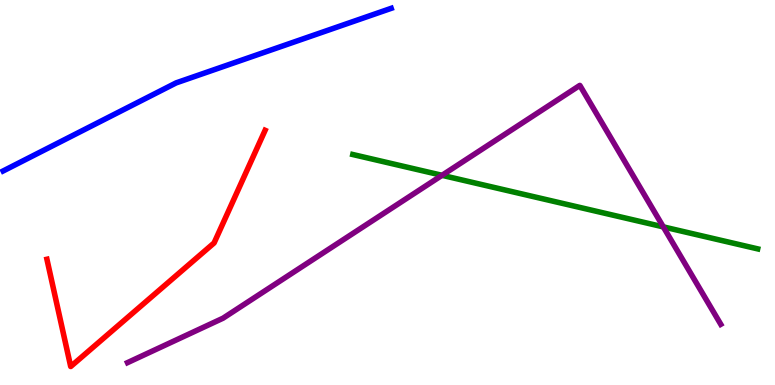[{'lines': ['blue', 'red'], 'intersections': []}, {'lines': ['green', 'red'], 'intersections': []}, {'lines': ['purple', 'red'], 'intersections': []}, {'lines': ['blue', 'green'], 'intersections': []}, {'lines': ['blue', 'purple'], 'intersections': []}, {'lines': ['green', 'purple'], 'intersections': [{'x': 5.7, 'y': 5.45}, {'x': 8.56, 'y': 4.11}]}]